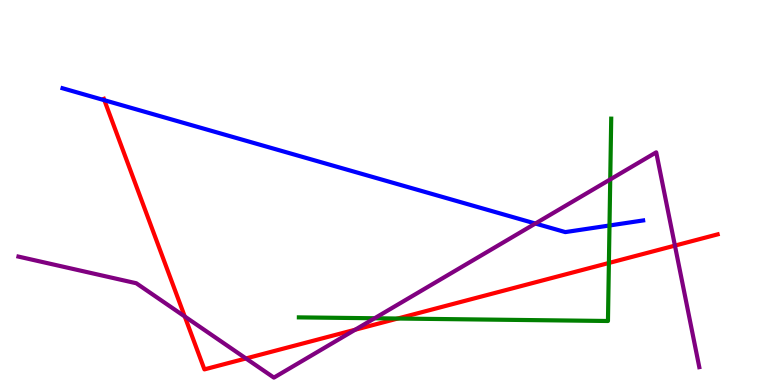[{'lines': ['blue', 'red'], 'intersections': [{'x': 1.35, 'y': 7.4}]}, {'lines': ['green', 'red'], 'intersections': [{'x': 5.13, 'y': 1.73}, {'x': 7.86, 'y': 3.17}]}, {'lines': ['purple', 'red'], 'intersections': [{'x': 2.38, 'y': 1.78}, {'x': 3.17, 'y': 0.69}, {'x': 4.58, 'y': 1.44}, {'x': 8.71, 'y': 3.62}]}, {'lines': ['blue', 'green'], 'intersections': [{'x': 7.86, 'y': 4.14}]}, {'lines': ['blue', 'purple'], 'intersections': [{'x': 6.91, 'y': 4.19}]}, {'lines': ['green', 'purple'], 'intersections': [{'x': 4.83, 'y': 1.73}, {'x': 7.87, 'y': 5.34}]}]